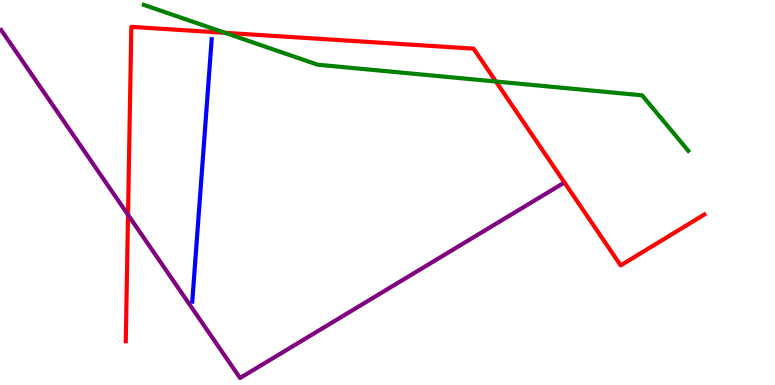[{'lines': ['blue', 'red'], 'intersections': []}, {'lines': ['green', 'red'], 'intersections': [{'x': 2.9, 'y': 9.15}, {'x': 6.4, 'y': 7.88}]}, {'lines': ['purple', 'red'], 'intersections': [{'x': 1.65, 'y': 4.42}]}, {'lines': ['blue', 'green'], 'intersections': []}, {'lines': ['blue', 'purple'], 'intersections': []}, {'lines': ['green', 'purple'], 'intersections': []}]